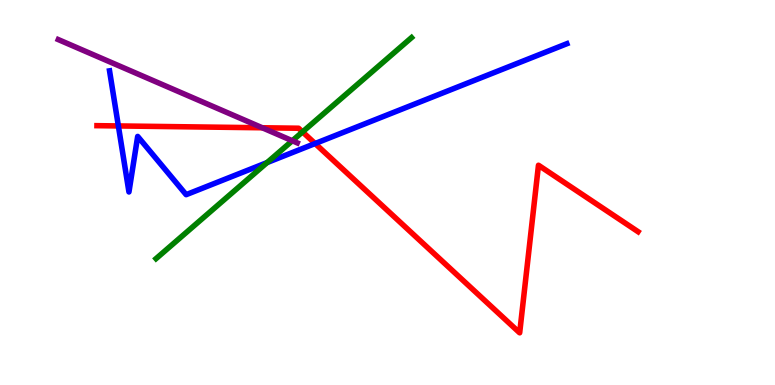[{'lines': ['blue', 'red'], 'intersections': [{'x': 1.53, 'y': 6.73}, {'x': 4.07, 'y': 6.27}]}, {'lines': ['green', 'red'], 'intersections': [{'x': 3.9, 'y': 6.57}]}, {'lines': ['purple', 'red'], 'intersections': [{'x': 3.38, 'y': 6.68}]}, {'lines': ['blue', 'green'], 'intersections': [{'x': 3.45, 'y': 5.78}]}, {'lines': ['blue', 'purple'], 'intersections': []}, {'lines': ['green', 'purple'], 'intersections': [{'x': 3.77, 'y': 6.34}]}]